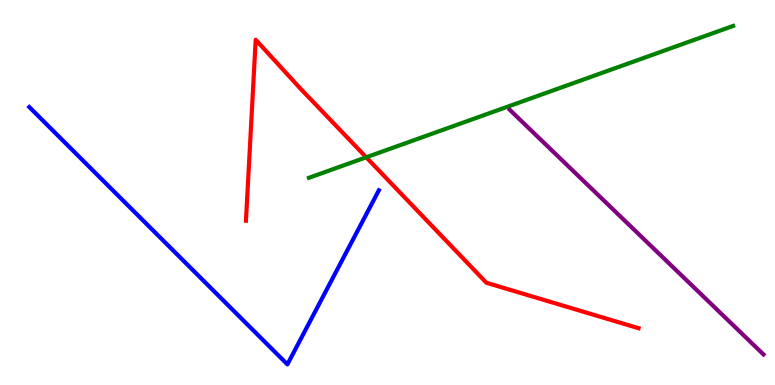[{'lines': ['blue', 'red'], 'intersections': []}, {'lines': ['green', 'red'], 'intersections': [{'x': 4.73, 'y': 5.91}]}, {'lines': ['purple', 'red'], 'intersections': []}, {'lines': ['blue', 'green'], 'intersections': []}, {'lines': ['blue', 'purple'], 'intersections': []}, {'lines': ['green', 'purple'], 'intersections': []}]